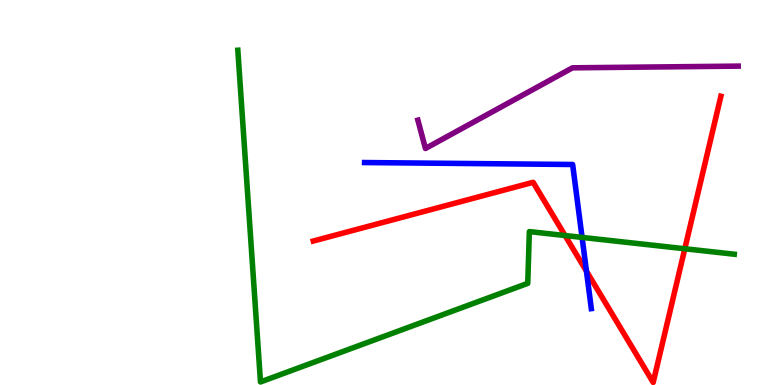[{'lines': ['blue', 'red'], 'intersections': [{'x': 7.57, 'y': 2.96}]}, {'lines': ['green', 'red'], 'intersections': [{'x': 7.29, 'y': 3.88}, {'x': 8.84, 'y': 3.54}]}, {'lines': ['purple', 'red'], 'intersections': []}, {'lines': ['blue', 'green'], 'intersections': [{'x': 7.51, 'y': 3.83}]}, {'lines': ['blue', 'purple'], 'intersections': []}, {'lines': ['green', 'purple'], 'intersections': []}]